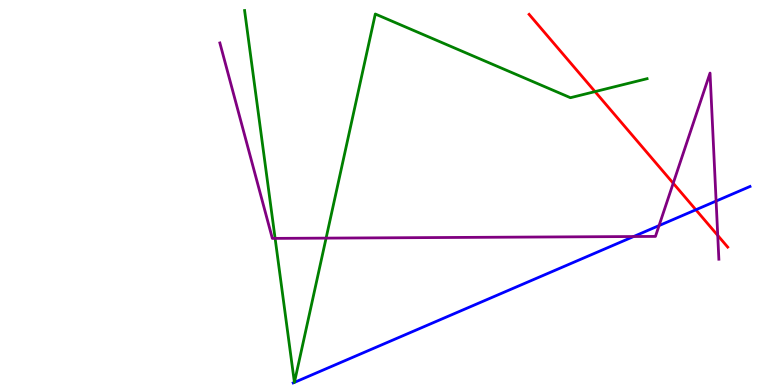[{'lines': ['blue', 'red'], 'intersections': [{'x': 8.98, 'y': 4.55}]}, {'lines': ['green', 'red'], 'intersections': [{'x': 7.68, 'y': 7.62}]}, {'lines': ['purple', 'red'], 'intersections': [{'x': 8.69, 'y': 5.24}, {'x': 9.26, 'y': 3.89}]}, {'lines': ['blue', 'green'], 'intersections': [{'x': 3.8, 'y': 0.0679}, {'x': 3.8, 'y': 0.068}]}, {'lines': ['blue', 'purple'], 'intersections': [{'x': 8.18, 'y': 3.86}, {'x': 8.5, 'y': 4.14}, {'x': 9.24, 'y': 4.78}]}, {'lines': ['green', 'purple'], 'intersections': [{'x': 3.55, 'y': 3.81}, {'x': 4.21, 'y': 3.82}]}]